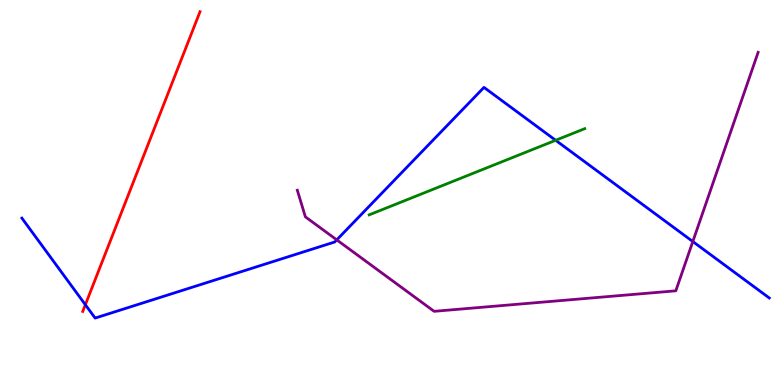[{'lines': ['blue', 'red'], 'intersections': [{'x': 1.1, 'y': 2.09}]}, {'lines': ['green', 'red'], 'intersections': []}, {'lines': ['purple', 'red'], 'intersections': []}, {'lines': ['blue', 'green'], 'intersections': [{'x': 7.17, 'y': 6.36}]}, {'lines': ['blue', 'purple'], 'intersections': [{'x': 4.35, 'y': 3.77}, {'x': 8.94, 'y': 3.73}]}, {'lines': ['green', 'purple'], 'intersections': []}]